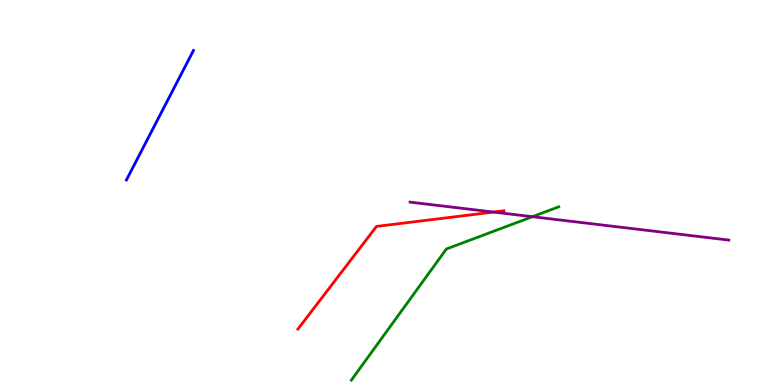[{'lines': ['blue', 'red'], 'intersections': []}, {'lines': ['green', 'red'], 'intersections': []}, {'lines': ['purple', 'red'], 'intersections': [{'x': 6.37, 'y': 4.49}]}, {'lines': ['blue', 'green'], 'intersections': []}, {'lines': ['blue', 'purple'], 'intersections': []}, {'lines': ['green', 'purple'], 'intersections': [{'x': 6.87, 'y': 4.37}]}]